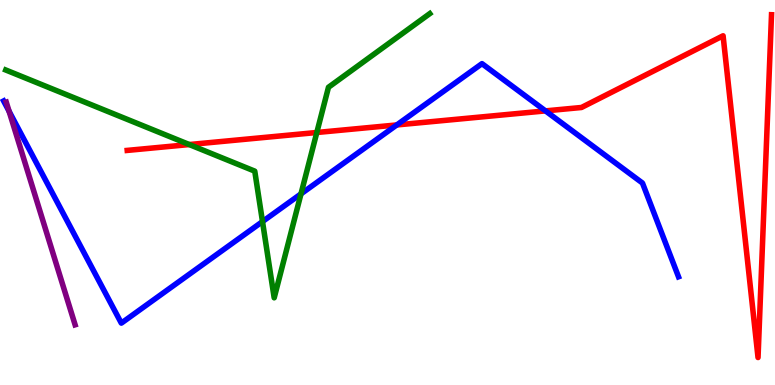[{'lines': ['blue', 'red'], 'intersections': [{'x': 5.12, 'y': 6.75}, {'x': 7.04, 'y': 7.12}]}, {'lines': ['green', 'red'], 'intersections': [{'x': 2.44, 'y': 6.25}, {'x': 4.09, 'y': 6.56}]}, {'lines': ['purple', 'red'], 'intersections': []}, {'lines': ['blue', 'green'], 'intersections': [{'x': 3.39, 'y': 4.24}, {'x': 3.88, 'y': 4.96}]}, {'lines': ['blue', 'purple'], 'intersections': [{'x': 0.117, 'y': 7.11}]}, {'lines': ['green', 'purple'], 'intersections': []}]